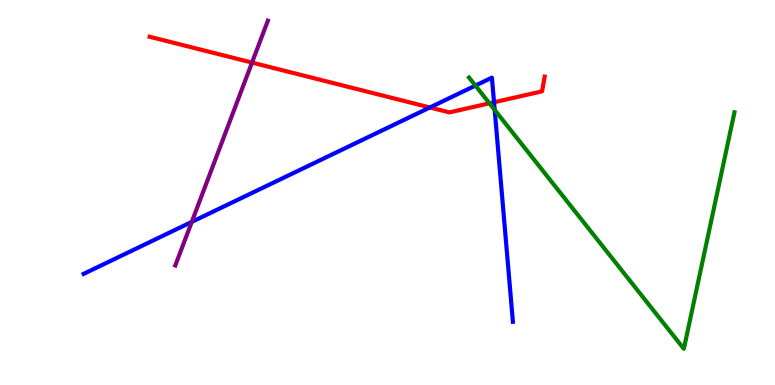[{'lines': ['blue', 'red'], 'intersections': [{'x': 5.55, 'y': 7.21}, {'x': 6.37, 'y': 7.34}]}, {'lines': ['green', 'red'], 'intersections': [{'x': 6.32, 'y': 7.32}]}, {'lines': ['purple', 'red'], 'intersections': [{'x': 3.25, 'y': 8.37}]}, {'lines': ['blue', 'green'], 'intersections': [{'x': 6.13, 'y': 7.78}, {'x': 6.38, 'y': 7.14}]}, {'lines': ['blue', 'purple'], 'intersections': [{'x': 2.47, 'y': 4.24}]}, {'lines': ['green', 'purple'], 'intersections': []}]